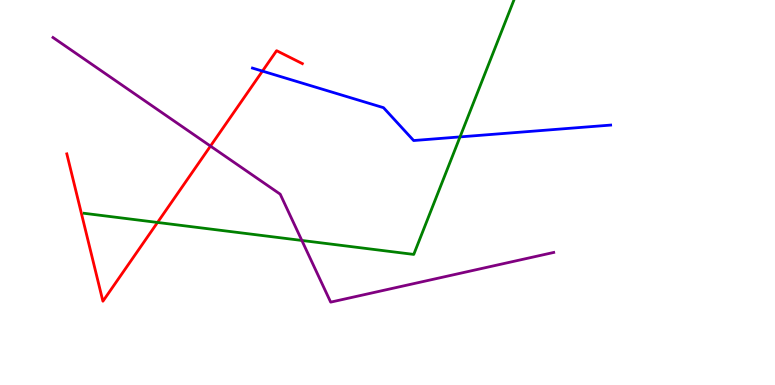[{'lines': ['blue', 'red'], 'intersections': [{'x': 3.39, 'y': 8.15}]}, {'lines': ['green', 'red'], 'intersections': [{'x': 2.03, 'y': 4.22}]}, {'lines': ['purple', 'red'], 'intersections': [{'x': 2.72, 'y': 6.21}]}, {'lines': ['blue', 'green'], 'intersections': [{'x': 5.94, 'y': 6.44}]}, {'lines': ['blue', 'purple'], 'intersections': []}, {'lines': ['green', 'purple'], 'intersections': [{'x': 3.89, 'y': 3.75}]}]